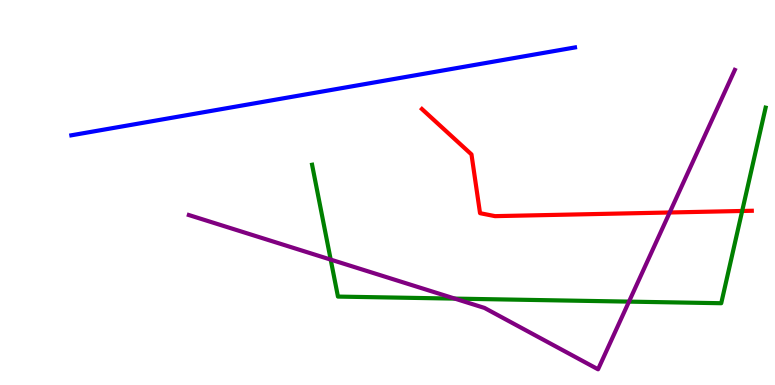[{'lines': ['blue', 'red'], 'intersections': []}, {'lines': ['green', 'red'], 'intersections': [{'x': 9.58, 'y': 4.52}]}, {'lines': ['purple', 'red'], 'intersections': [{'x': 8.64, 'y': 4.48}]}, {'lines': ['blue', 'green'], 'intersections': []}, {'lines': ['blue', 'purple'], 'intersections': []}, {'lines': ['green', 'purple'], 'intersections': [{'x': 4.27, 'y': 3.26}, {'x': 5.87, 'y': 2.24}, {'x': 8.12, 'y': 2.17}]}]